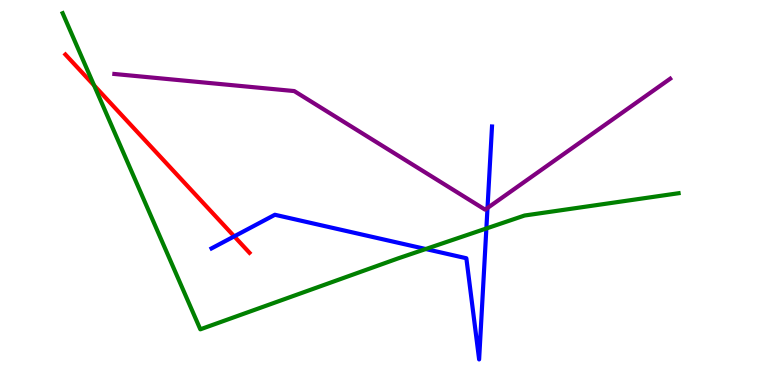[{'lines': ['blue', 'red'], 'intersections': [{'x': 3.02, 'y': 3.86}]}, {'lines': ['green', 'red'], 'intersections': [{'x': 1.21, 'y': 7.78}]}, {'lines': ['purple', 'red'], 'intersections': []}, {'lines': ['blue', 'green'], 'intersections': [{'x': 5.49, 'y': 3.53}, {'x': 6.28, 'y': 4.07}]}, {'lines': ['blue', 'purple'], 'intersections': [{'x': 6.29, 'y': 4.6}]}, {'lines': ['green', 'purple'], 'intersections': []}]